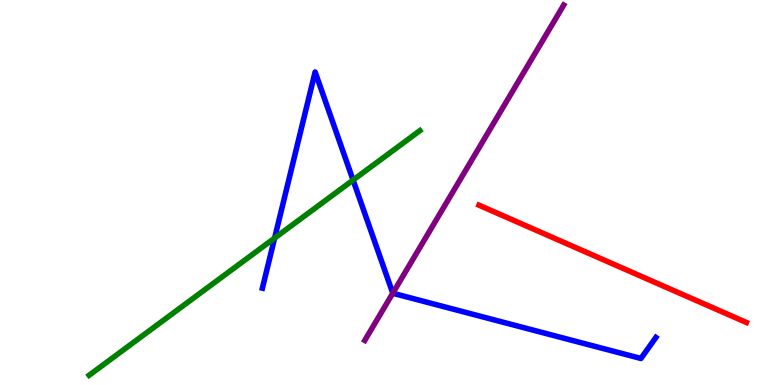[{'lines': ['blue', 'red'], 'intersections': []}, {'lines': ['green', 'red'], 'intersections': []}, {'lines': ['purple', 'red'], 'intersections': []}, {'lines': ['blue', 'green'], 'intersections': [{'x': 3.54, 'y': 3.82}, {'x': 4.56, 'y': 5.32}]}, {'lines': ['blue', 'purple'], 'intersections': [{'x': 5.07, 'y': 2.38}]}, {'lines': ['green', 'purple'], 'intersections': []}]